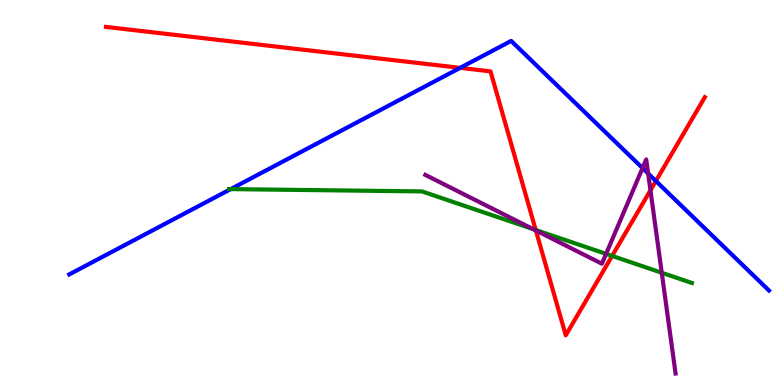[{'lines': ['blue', 'red'], 'intersections': [{'x': 5.94, 'y': 8.24}, {'x': 8.46, 'y': 5.3}]}, {'lines': ['green', 'red'], 'intersections': [{'x': 6.91, 'y': 4.03}, {'x': 7.9, 'y': 3.35}]}, {'lines': ['purple', 'red'], 'intersections': [{'x': 6.91, 'y': 4.01}, {'x': 8.39, 'y': 5.06}]}, {'lines': ['blue', 'green'], 'intersections': [{'x': 2.98, 'y': 5.09}]}, {'lines': ['blue', 'purple'], 'intersections': [{'x': 8.29, 'y': 5.63}, {'x': 8.36, 'y': 5.49}]}, {'lines': ['green', 'purple'], 'intersections': [{'x': 6.88, 'y': 4.05}, {'x': 7.82, 'y': 3.41}, {'x': 8.54, 'y': 2.92}]}]